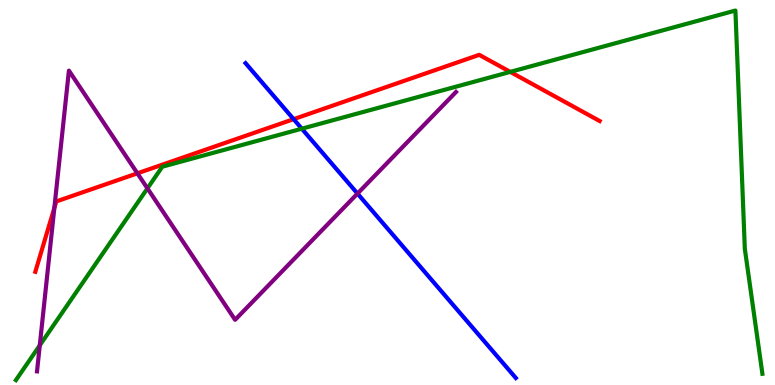[{'lines': ['blue', 'red'], 'intersections': [{'x': 3.79, 'y': 6.9}]}, {'lines': ['green', 'red'], 'intersections': [{'x': 6.58, 'y': 8.13}]}, {'lines': ['purple', 'red'], 'intersections': [{'x': 0.701, 'y': 4.6}, {'x': 1.77, 'y': 5.5}]}, {'lines': ['blue', 'green'], 'intersections': [{'x': 3.89, 'y': 6.66}]}, {'lines': ['blue', 'purple'], 'intersections': [{'x': 4.61, 'y': 4.97}]}, {'lines': ['green', 'purple'], 'intersections': [{'x': 0.513, 'y': 1.03}, {'x': 1.9, 'y': 5.11}]}]